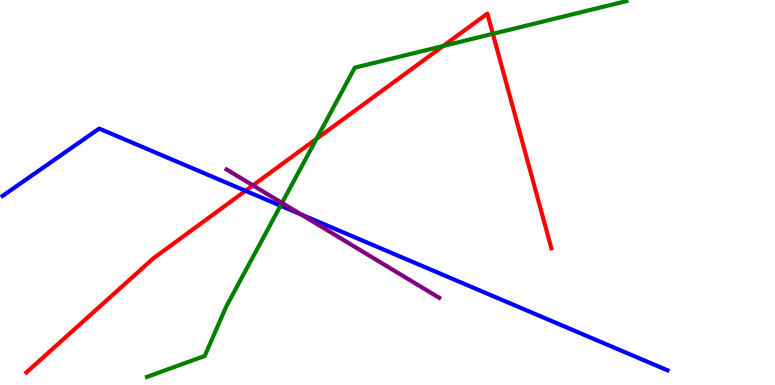[{'lines': ['blue', 'red'], 'intersections': [{'x': 3.17, 'y': 5.04}]}, {'lines': ['green', 'red'], 'intersections': [{'x': 4.08, 'y': 6.4}, {'x': 5.72, 'y': 8.81}, {'x': 6.36, 'y': 9.12}]}, {'lines': ['purple', 'red'], 'intersections': [{'x': 3.26, 'y': 5.18}]}, {'lines': ['blue', 'green'], 'intersections': [{'x': 3.62, 'y': 4.66}]}, {'lines': ['blue', 'purple'], 'intersections': [{'x': 3.89, 'y': 4.43}]}, {'lines': ['green', 'purple'], 'intersections': [{'x': 3.64, 'y': 4.73}]}]